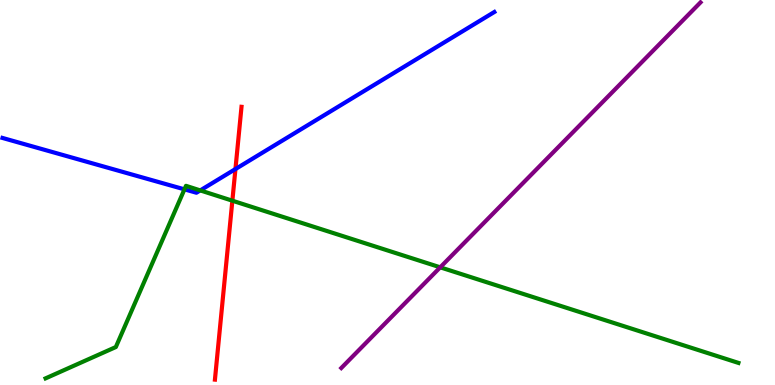[{'lines': ['blue', 'red'], 'intersections': [{'x': 3.04, 'y': 5.61}]}, {'lines': ['green', 'red'], 'intersections': [{'x': 3.0, 'y': 4.79}]}, {'lines': ['purple', 'red'], 'intersections': []}, {'lines': ['blue', 'green'], 'intersections': [{'x': 2.38, 'y': 5.08}, {'x': 2.58, 'y': 5.05}]}, {'lines': ['blue', 'purple'], 'intersections': []}, {'lines': ['green', 'purple'], 'intersections': [{'x': 5.68, 'y': 3.06}]}]